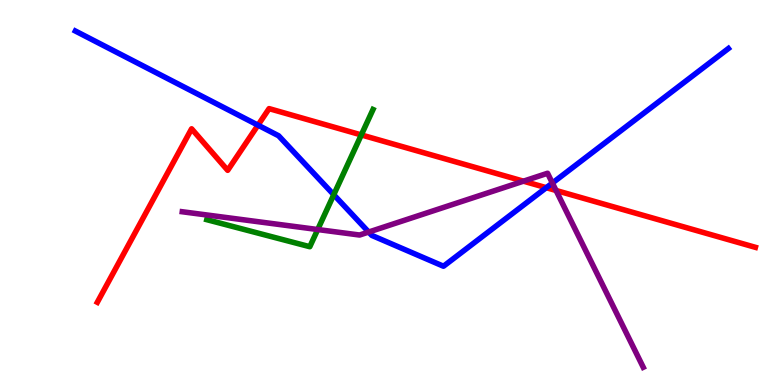[{'lines': ['blue', 'red'], 'intersections': [{'x': 3.33, 'y': 6.75}, {'x': 7.05, 'y': 5.13}]}, {'lines': ['green', 'red'], 'intersections': [{'x': 4.66, 'y': 6.5}]}, {'lines': ['purple', 'red'], 'intersections': [{'x': 6.75, 'y': 5.29}, {'x': 7.17, 'y': 5.05}]}, {'lines': ['blue', 'green'], 'intersections': [{'x': 4.31, 'y': 4.94}]}, {'lines': ['blue', 'purple'], 'intersections': [{'x': 4.76, 'y': 3.97}, {'x': 7.13, 'y': 5.25}]}, {'lines': ['green', 'purple'], 'intersections': [{'x': 4.1, 'y': 4.04}]}]